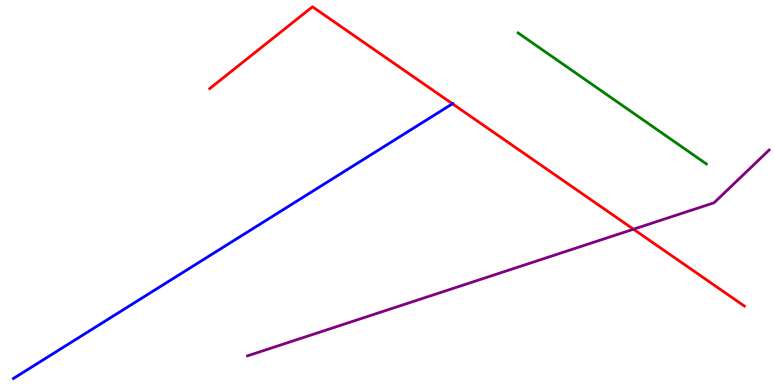[{'lines': ['blue', 'red'], 'intersections': [{'x': 5.84, 'y': 7.3}]}, {'lines': ['green', 'red'], 'intersections': []}, {'lines': ['purple', 'red'], 'intersections': [{'x': 8.17, 'y': 4.05}]}, {'lines': ['blue', 'green'], 'intersections': []}, {'lines': ['blue', 'purple'], 'intersections': []}, {'lines': ['green', 'purple'], 'intersections': []}]